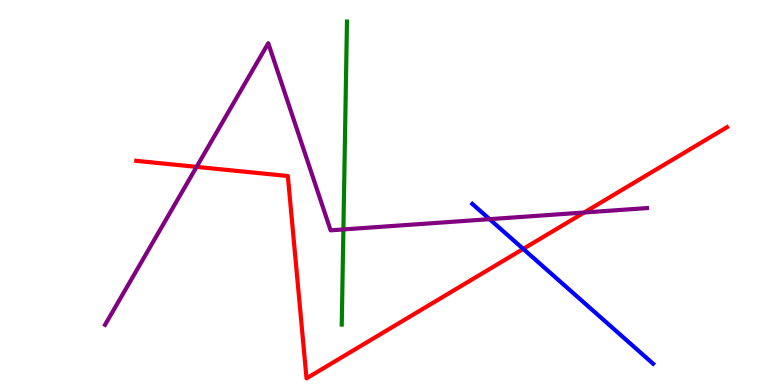[{'lines': ['blue', 'red'], 'intersections': [{'x': 6.75, 'y': 3.53}]}, {'lines': ['green', 'red'], 'intersections': []}, {'lines': ['purple', 'red'], 'intersections': [{'x': 2.54, 'y': 5.67}, {'x': 7.54, 'y': 4.48}]}, {'lines': ['blue', 'green'], 'intersections': []}, {'lines': ['blue', 'purple'], 'intersections': [{'x': 6.32, 'y': 4.31}]}, {'lines': ['green', 'purple'], 'intersections': [{'x': 4.43, 'y': 4.04}]}]